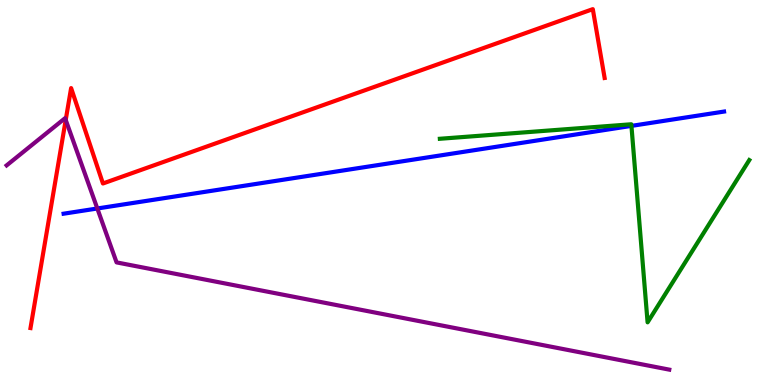[{'lines': ['blue', 'red'], 'intersections': []}, {'lines': ['green', 'red'], 'intersections': []}, {'lines': ['purple', 'red'], 'intersections': [{'x': 0.848, 'y': 6.88}]}, {'lines': ['blue', 'green'], 'intersections': [{'x': 8.15, 'y': 6.73}]}, {'lines': ['blue', 'purple'], 'intersections': [{'x': 1.26, 'y': 4.58}]}, {'lines': ['green', 'purple'], 'intersections': []}]